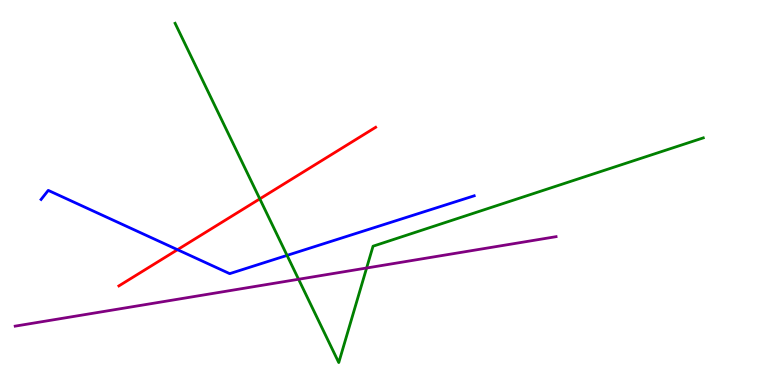[{'lines': ['blue', 'red'], 'intersections': [{'x': 2.29, 'y': 3.51}]}, {'lines': ['green', 'red'], 'intersections': [{'x': 3.35, 'y': 4.83}]}, {'lines': ['purple', 'red'], 'intersections': []}, {'lines': ['blue', 'green'], 'intersections': [{'x': 3.7, 'y': 3.37}]}, {'lines': ['blue', 'purple'], 'intersections': []}, {'lines': ['green', 'purple'], 'intersections': [{'x': 3.85, 'y': 2.75}, {'x': 4.73, 'y': 3.04}]}]